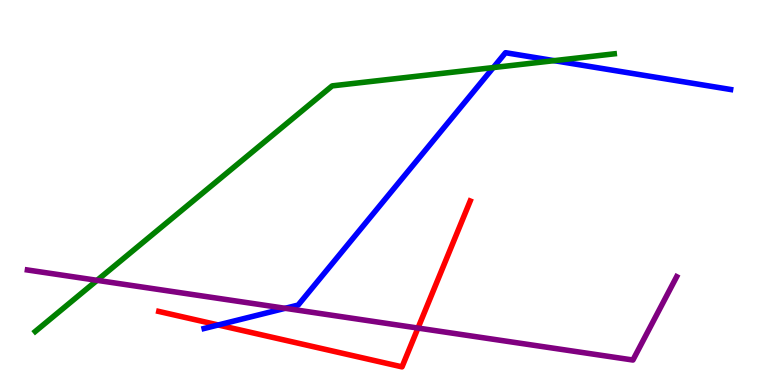[{'lines': ['blue', 'red'], 'intersections': [{'x': 2.82, 'y': 1.56}]}, {'lines': ['green', 'red'], 'intersections': []}, {'lines': ['purple', 'red'], 'intersections': [{'x': 5.39, 'y': 1.48}]}, {'lines': ['blue', 'green'], 'intersections': [{'x': 6.37, 'y': 8.24}, {'x': 7.15, 'y': 8.42}]}, {'lines': ['blue', 'purple'], 'intersections': [{'x': 3.68, 'y': 1.99}]}, {'lines': ['green', 'purple'], 'intersections': [{'x': 1.25, 'y': 2.72}]}]